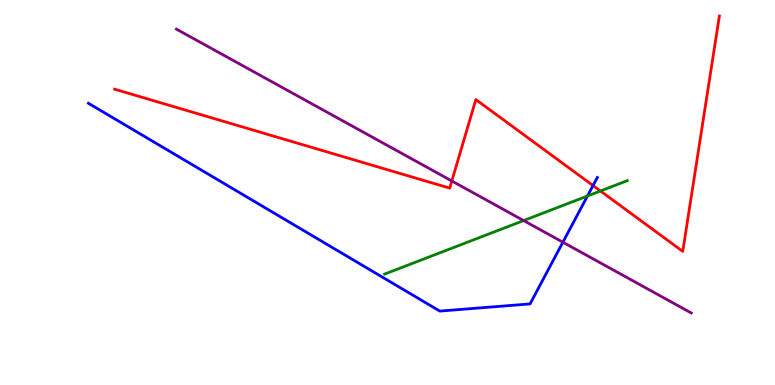[{'lines': ['blue', 'red'], 'intersections': [{'x': 7.65, 'y': 5.18}]}, {'lines': ['green', 'red'], 'intersections': [{'x': 7.75, 'y': 5.04}]}, {'lines': ['purple', 'red'], 'intersections': [{'x': 5.83, 'y': 5.3}]}, {'lines': ['blue', 'green'], 'intersections': [{'x': 7.58, 'y': 4.91}]}, {'lines': ['blue', 'purple'], 'intersections': [{'x': 7.26, 'y': 3.71}]}, {'lines': ['green', 'purple'], 'intersections': [{'x': 6.76, 'y': 4.27}]}]